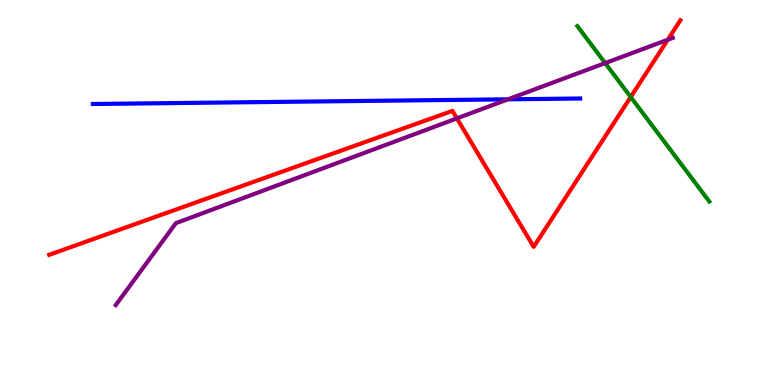[{'lines': ['blue', 'red'], 'intersections': []}, {'lines': ['green', 'red'], 'intersections': [{'x': 8.14, 'y': 7.48}]}, {'lines': ['purple', 'red'], 'intersections': [{'x': 5.9, 'y': 6.93}, {'x': 8.62, 'y': 8.97}]}, {'lines': ['blue', 'green'], 'intersections': []}, {'lines': ['blue', 'purple'], 'intersections': [{'x': 6.56, 'y': 7.42}]}, {'lines': ['green', 'purple'], 'intersections': [{'x': 7.81, 'y': 8.36}]}]